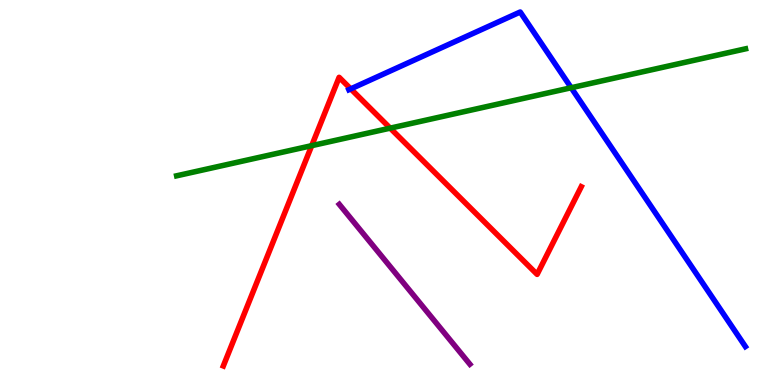[{'lines': ['blue', 'red'], 'intersections': [{'x': 4.53, 'y': 7.69}]}, {'lines': ['green', 'red'], 'intersections': [{'x': 4.02, 'y': 6.22}, {'x': 5.03, 'y': 6.67}]}, {'lines': ['purple', 'red'], 'intersections': []}, {'lines': ['blue', 'green'], 'intersections': [{'x': 7.37, 'y': 7.72}]}, {'lines': ['blue', 'purple'], 'intersections': []}, {'lines': ['green', 'purple'], 'intersections': []}]